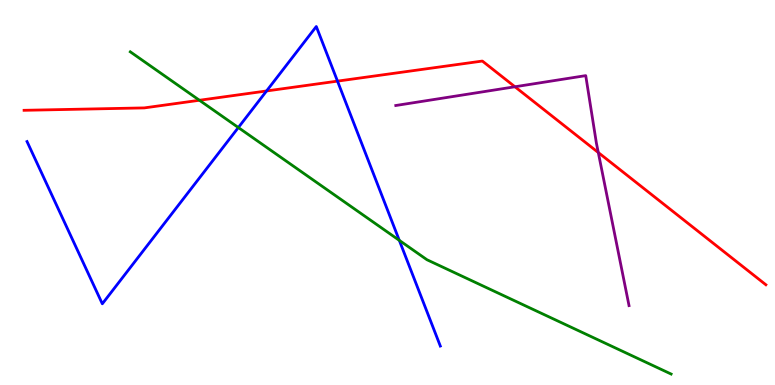[{'lines': ['blue', 'red'], 'intersections': [{'x': 3.44, 'y': 7.64}, {'x': 4.35, 'y': 7.89}]}, {'lines': ['green', 'red'], 'intersections': [{'x': 2.57, 'y': 7.4}]}, {'lines': ['purple', 'red'], 'intersections': [{'x': 6.64, 'y': 7.75}, {'x': 7.72, 'y': 6.04}]}, {'lines': ['blue', 'green'], 'intersections': [{'x': 3.08, 'y': 6.69}, {'x': 5.15, 'y': 3.76}]}, {'lines': ['blue', 'purple'], 'intersections': []}, {'lines': ['green', 'purple'], 'intersections': []}]